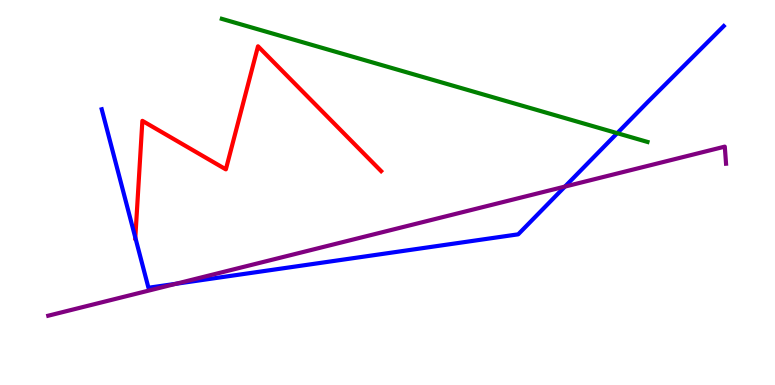[{'lines': ['blue', 'red'], 'intersections': [{'x': 1.75, 'y': 3.83}]}, {'lines': ['green', 'red'], 'intersections': []}, {'lines': ['purple', 'red'], 'intersections': []}, {'lines': ['blue', 'green'], 'intersections': [{'x': 7.96, 'y': 6.54}]}, {'lines': ['blue', 'purple'], 'intersections': [{'x': 2.27, 'y': 2.63}, {'x': 7.29, 'y': 5.15}]}, {'lines': ['green', 'purple'], 'intersections': []}]